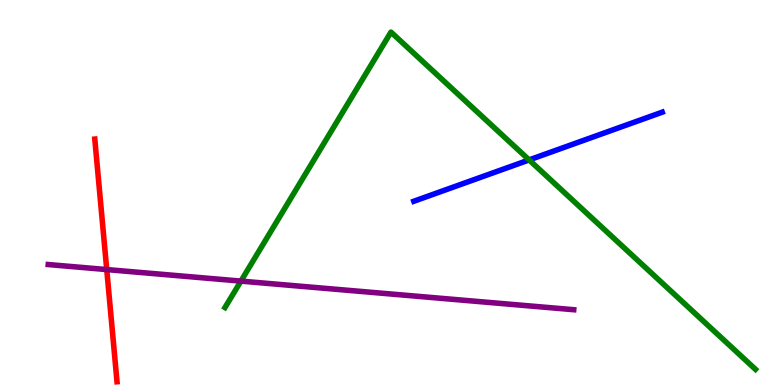[{'lines': ['blue', 'red'], 'intersections': []}, {'lines': ['green', 'red'], 'intersections': []}, {'lines': ['purple', 'red'], 'intersections': [{'x': 1.38, 'y': 3.0}]}, {'lines': ['blue', 'green'], 'intersections': [{'x': 6.83, 'y': 5.85}]}, {'lines': ['blue', 'purple'], 'intersections': []}, {'lines': ['green', 'purple'], 'intersections': [{'x': 3.11, 'y': 2.7}]}]